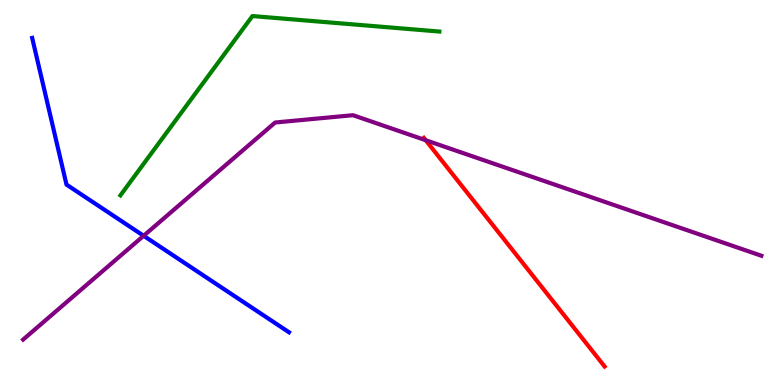[{'lines': ['blue', 'red'], 'intersections': []}, {'lines': ['green', 'red'], 'intersections': []}, {'lines': ['purple', 'red'], 'intersections': [{'x': 5.49, 'y': 6.36}]}, {'lines': ['blue', 'green'], 'intersections': []}, {'lines': ['blue', 'purple'], 'intersections': [{'x': 1.85, 'y': 3.88}]}, {'lines': ['green', 'purple'], 'intersections': []}]